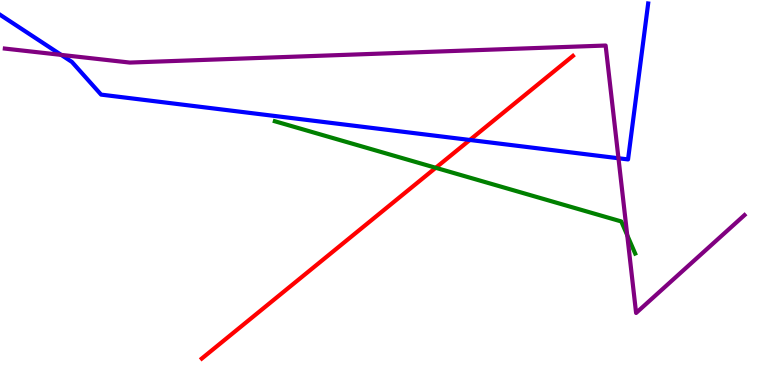[{'lines': ['blue', 'red'], 'intersections': [{'x': 6.06, 'y': 6.36}]}, {'lines': ['green', 'red'], 'intersections': [{'x': 5.62, 'y': 5.64}]}, {'lines': ['purple', 'red'], 'intersections': []}, {'lines': ['blue', 'green'], 'intersections': []}, {'lines': ['blue', 'purple'], 'intersections': [{'x': 0.789, 'y': 8.57}, {'x': 7.98, 'y': 5.89}]}, {'lines': ['green', 'purple'], 'intersections': [{'x': 8.09, 'y': 3.89}]}]